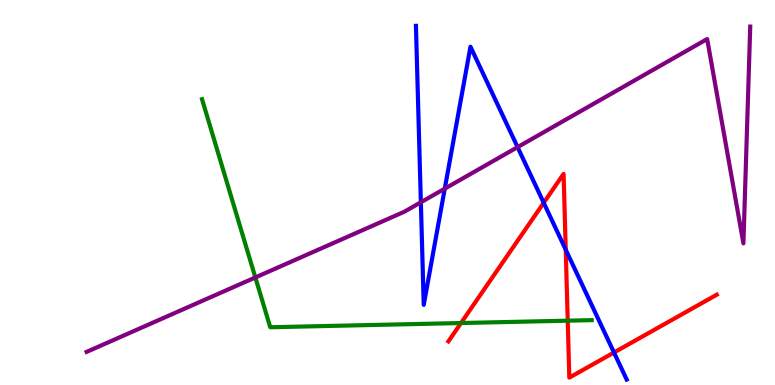[{'lines': ['blue', 'red'], 'intersections': [{'x': 7.02, 'y': 4.73}, {'x': 7.3, 'y': 3.51}, {'x': 7.92, 'y': 0.844}]}, {'lines': ['green', 'red'], 'intersections': [{'x': 5.95, 'y': 1.61}, {'x': 7.33, 'y': 1.67}]}, {'lines': ['purple', 'red'], 'intersections': []}, {'lines': ['blue', 'green'], 'intersections': []}, {'lines': ['blue', 'purple'], 'intersections': [{'x': 5.43, 'y': 4.75}, {'x': 5.74, 'y': 5.1}, {'x': 6.68, 'y': 6.18}]}, {'lines': ['green', 'purple'], 'intersections': [{'x': 3.29, 'y': 2.79}]}]